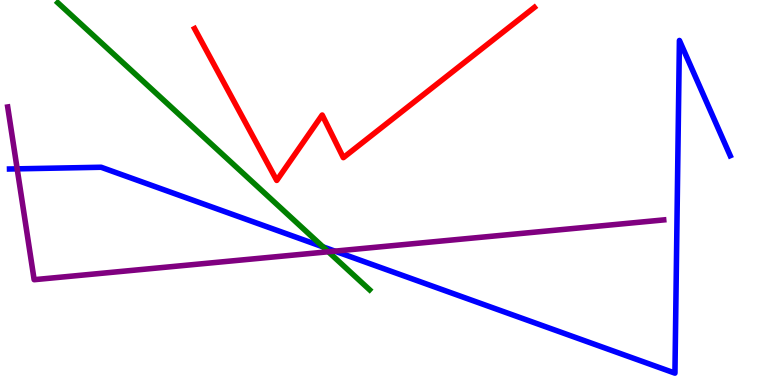[{'lines': ['blue', 'red'], 'intersections': []}, {'lines': ['green', 'red'], 'intersections': []}, {'lines': ['purple', 'red'], 'intersections': []}, {'lines': ['blue', 'green'], 'intersections': [{'x': 4.17, 'y': 3.59}]}, {'lines': ['blue', 'purple'], 'intersections': [{'x': 0.222, 'y': 5.61}, {'x': 4.32, 'y': 3.48}]}, {'lines': ['green', 'purple'], 'intersections': [{'x': 4.24, 'y': 3.46}]}]